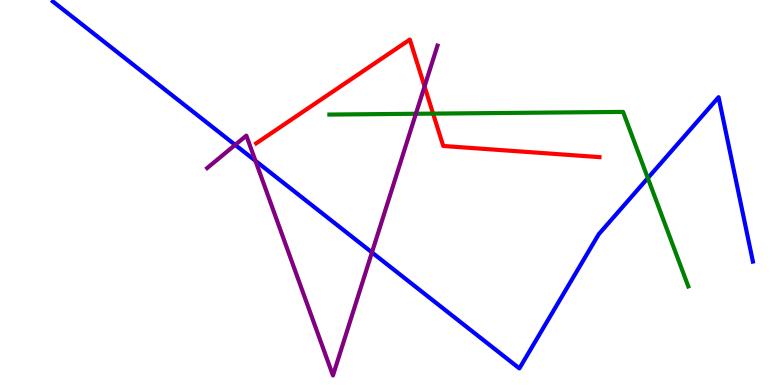[{'lines': ['blue', 'red'], 'intersections': []}, {'lines': ['green', 'red'], 'intersections': [{'x': 5.59, 'y': 7.05}]}, {'lines': ['purple', 'red'], 'intersections': [{'x': 5.48, 'y': 7.75}]}, {'lines': ['blue', 'green'], 'intersections': [{'x': 8.36, 'y': 5.37}]}, {'lines': ['blue', 'purple'], 'intersections': [{'x': 3.03, 'y': 6.24}, {'x': 3.3, 'y': 5.82}, {'x': 4.8, 'y': 3.44}]}, {'lines': ['green', 'purple'], 'intersections': [{'x': 5.37, 'y': 7.04}]}]